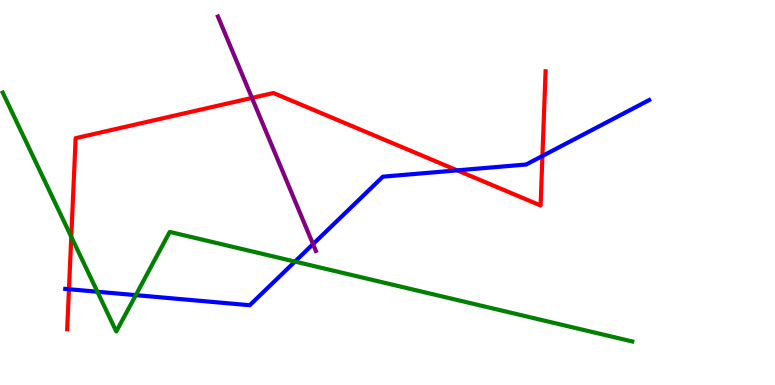[{'lines': ['blue', 'red'], 'intersections': [{'x': 0.89, 'y': 2.49}, {'x': 5.9, 'y': 5.57}, {'x': 7.0, 'y': 5.95}]}, {'lines': ['green', 'red'], 'intersections': [{'x': 0.92, 'y': 3.85}]}, {'lines': ['purple', 'red'], 'intersections': [{'x': 3.25, 'y': 7.46}]}, {'lines': ['blue', 'green'], 'intersections': [{'x': 1.26, 'y': 2.42}, {'x': 1.75, 'y': 2.33}, {'x': 3.81, 'y': 3.21}]}, {'lines': ['blue', 'purple'], 'intersections': [{'x': 4.04, 'y': 3.66}]}, {'lines': ['green', 'purple'], 'intersections': []}]